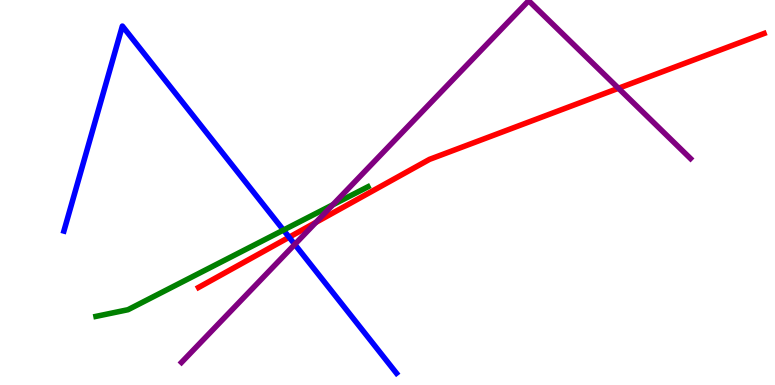[{'lines': ['blue', 'red'], 'intersections': [{'x': 3.73, 'y': 3.84}]}, {'lines': ['green', 'red'], 'intersections': []}, {'lines': ['purple', 'red'], 'intersections': [{'x': 4.08, 'y': 4.22}, {'x': 7.98, 'y': 7.71}]}, {'lines': ['blue', 'green'], 'intersections': [{'x': 3.66, 'y': 4.02}]}, {'lines': ['blue', 'purple'], 'intersections': [{'x': 3.8, 'y': 3.65}]}, {'lines': ['green', 'purple'], 'intersections': [{'x': 4.29, 'y': 4.68}]}]